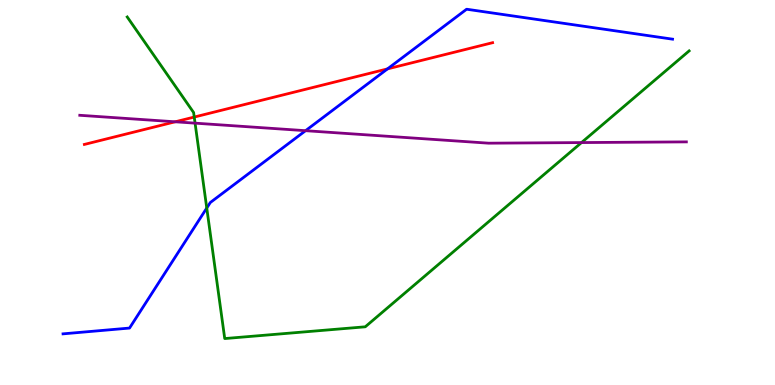[{'lines': ['blue', 'red'], 'intersections': [{'x': 5.0, 'y': 8.21}]}, {'lines': ['green', 'red'], 'intersections': [{'x': 2.51, 'y': 6.96}]}, {'lines': ['purple', 'red'], 'intersections': [{'x': 2.26, 'y': 6.84}]}, {'lines': ['blue', 'green'], 'intersections': [{'x': 2.67, 'y': 4.6}]}, {'lines': ['blue', 'purple'], 'intersections': [{'x': 3.94, 'y': 6.61}]}, {'lines': ['green', 'purple'], 'intersections': [{'x': 2.52, 'y': 6.8}, {'x': 7.5, 'y': 6.3}]}]